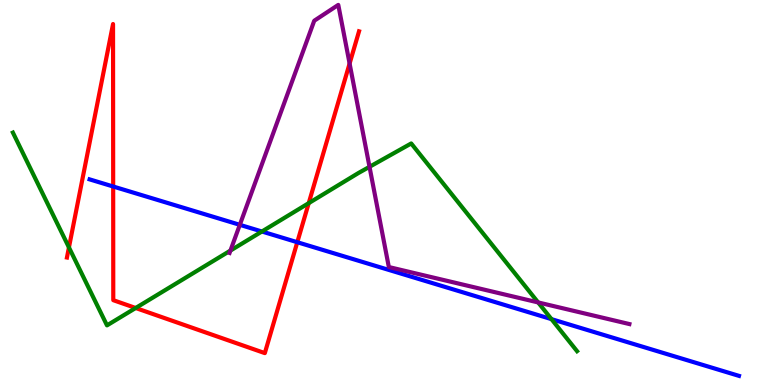[{'lines': ['blue', 'red'], 'intersections': [{'x': 1.46, 'y': 5.16}, {'x': 3.84, 'y': 3.71}]}, {'lines': ['green', 'red'], 'intersections': [{'x': 0.89, 'y': 3.57}, {'x': 1.75, 'y': 2.0}, {'x': 3.98, 'y': 4.72}]}, {'lines': ['purple', 'red'], 'intersections': [{'x': 4.51, 'y': 8.35}]}, {'lines': ['blue', 'green'], 'intersections': [{'x': 3.38, 'y': 3.99}, {'x': 7.12, 'y': 1.71}]}, {'lines': ['blue', 'purple'], 'intersections': [{'x': 3.09, 'y': 4.16}]}, {'lines': ['green', 'purple'], 'intersections': [{'x': 2.97, 'y': 3.49}, {'x': 4.77, 'y': 5.67}, {'x': 6.94, 'y': 2.14}]}]